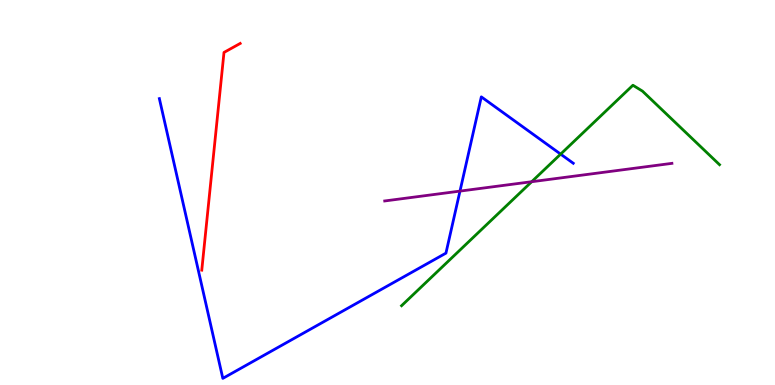[{'lines': ['blue', 'red'], 'intersections': []}, {'lines': ['green', 'red'], 'intersections': []}, {'lines': ['purple', 'red'], 'intersections': []}, {'lines': ['blue', 'green'], 'intersections': [{'x': 7.23, 'y': 6.0}]}, {'lines': ['blue', 'purple'], 'intersections': [{'x': 5.94, 'y': 5.04}]}, {'lines': ['green', 'purple'], 'intersections': [{'x': 6.86, 'y': 5.28}]}]